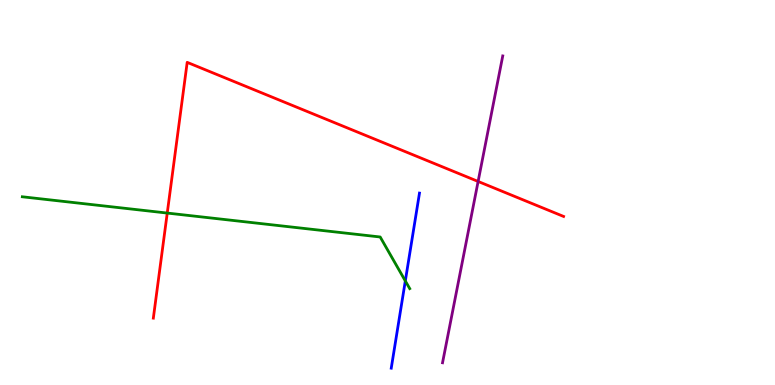[{'lines': ['blue', 'red'], 'intersections': []}, {'lines': ['green', 'red'], 'intersections': [{'x': 2.16, 'y': 4.47}]}, {'lines': ['purple', 'red'], 'intersections': [{'x': 6.17, 'y': 5.29}]}, {'lines': ['blue', 'green'], 'intersections': [{'x': 5.23, 'y': 2.7}]}, {'lines': ['blue', 'purple'], 'intersections': []}, {'lines': ['green', 'purple'], 'intersections': []}]